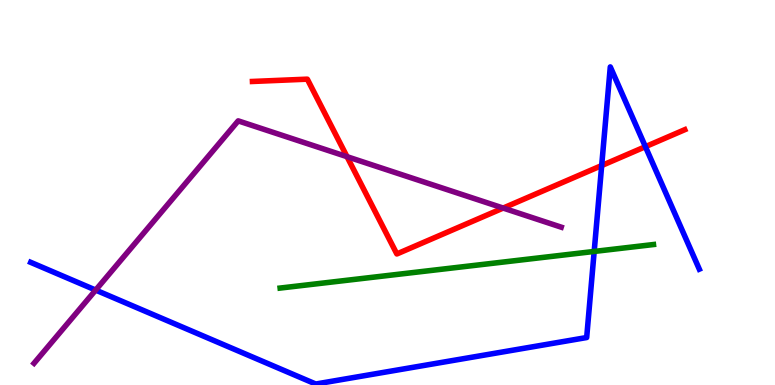[{'lines': ['blue', 'red'], 'intersections': [{'x': 7.76, 'y': 5.7}, {'x': 8.33, 'y': 6.19}]}, {'lines': ['green', 'red'], 'intersections': []}, {'lines': ['purple', 'red'], 'intersections': [{'x': 4.48, 'y': 5.93}, {'x': 6.49, 'y': 4.6}]}, {'lines': ['blue', 'green'], 'intersections': [{'x': 7.67, 'y': 3.47}]}, {'lines': ['blue', 'purple'], 'intersections': [{'x': 1.23, 'y': 2.47}]}, {'lines': ['green', 'purple'], 'intersections': []}]